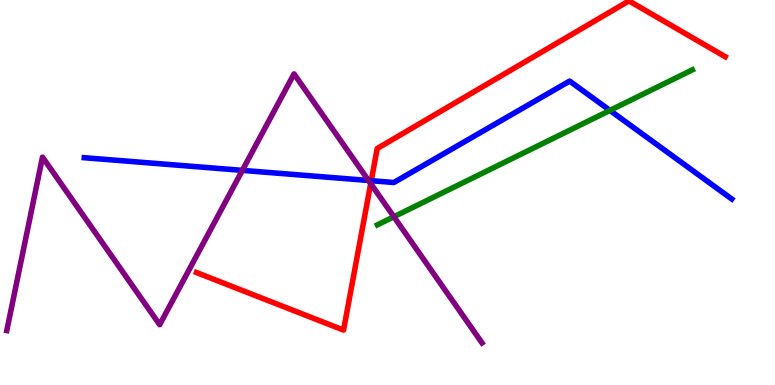[{'lines': ['blue', 'red'], 'intersections': [{'x': 4.79, 'y': 5.31}]}, {'lines': ['green', 'red'], 'intersections': []}, {'lines': ['purple', 'red'], 'intersections': [{'x': 4.78, 'y': 5.23}]}, {'lines': ['blue', 'green'], 'intersections': [{'x': 7.87, 'y': 7.13}]}, {'lines': ['blue', 'purple'], 'intersections': [{'x': 3.13, 'y': 5.57}, {'x': 4.76, 'y': 5.31}]}, {'lines': ['green', 'purple'], 'intersections': [{'x': 5.08, 'y': 4.37}]}]